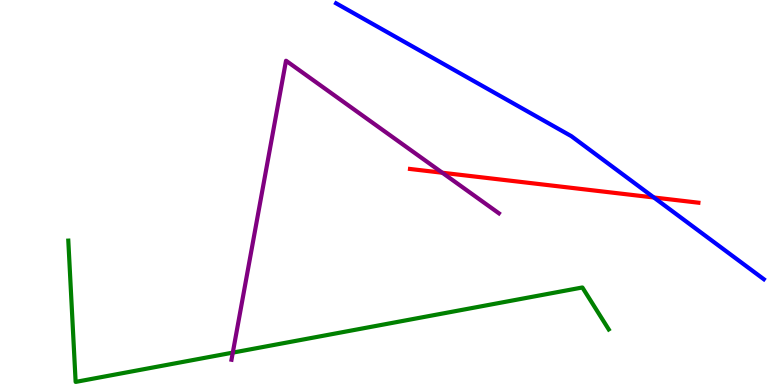[{'lines': ['blue', 'red'], 'intersections': [{'x': 8.44, 'y': 4.87}]}, {'lines': ['green', 'red'], 'intersections': []}, {'lines': ['purple', 'red'], 'intersections': [{'x': 5.71, 'y': 5.51}]}, {'lines': ['blue', 'green'], 'intersections': []}, {'lines': ['blue', 'purple'], 'intersections': []}, {'lines': ['green', 'purple'], 'intersections': [{'x': 3.0, 'y': 0.841}]}]